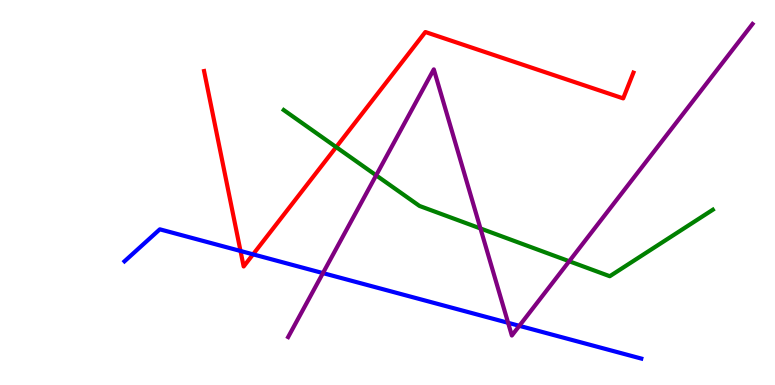[{'lines': ['blue', 'red'], 'intersections': [{'x': 3.1, 'y': 3.48}, {'x': 3.27, 'y': 3.39}]}, {'lines': ['green', 'red'], 'intersections': [{'x': 4.34, 'y': 6.18}]}, {'lines': ['purple', 'red'], 'intersections': []}, {'lines': ['blue', 'green'], 'intersections': []}, {'lines': ['blue', 'purple'], 'intersections': [{'x': 4.17, 'y': 2.91}, {'x': 6.56, 'y': 1.62}, {'x': 6.7, 'y': 1.54}]}, {'lines': ['green', 'purple'], 'intersections': [{'x': 4.85, 'y': 5.45}, {'x': 6.2, 'y': 4.07}, {'x': 7.34, 'y': 3.21}]}]